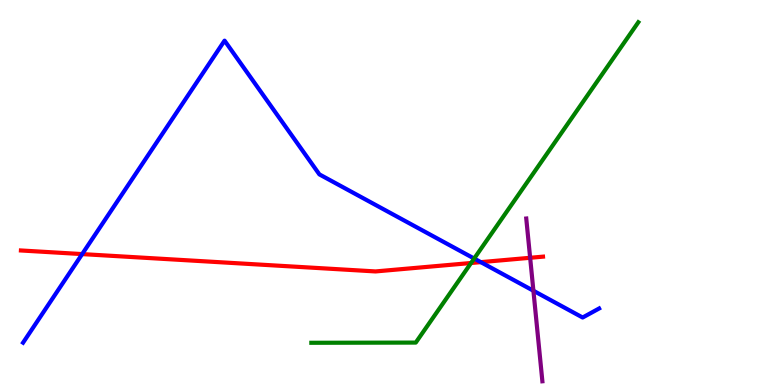[{'lines': ['blue', 'red'], 'intersections': [{'x': 1.06, 'y': 3.4}, {'x': 6.2, 'y': 3.19}]}, {'lines': ['green', 'red'], 'intersections': [{'x': 6.08, 'y': 3.17}]}, {'lines': ['purple', 'red'], 'intersections': [{'x': 6.84, 'y': 3.3}]}, {'lines': ['blue', 'green'], 'intersections': [{'x': 6.12, 'y': 3.28}]}, {'lines': ['blue', 'purple'], 'intersections': [{'x': 6.88, 'y': 2.45}]}, {'lines': ['green', 'purple'], 'intersections': []}]